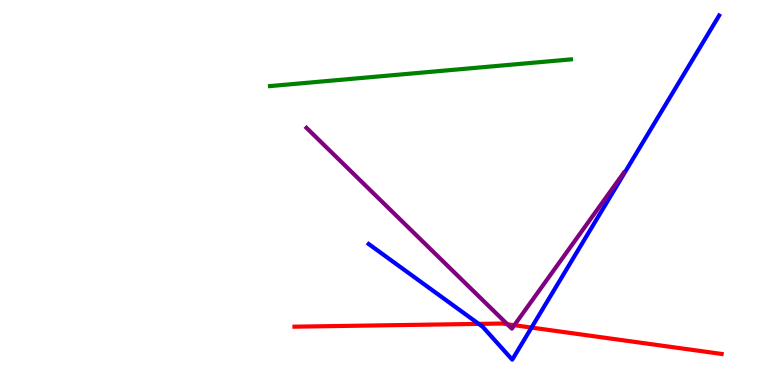[{'lines': ['blue', 'red'], 'intersections': [{'x': 6.18, 'y': 1.59}, {'x': 6.86, 'y': 1.49}]}, {'lines': ['green', 'red'], 'intersections': []}, {'lines': ['purple', 'red'], 'intersections': [{'x': 6.55, 'y': 1.58}, {'x': 6.64, 'y': 1.55}]}, {'lines': ['blue', 'green'], 'intersections': []}, {'lines': ['blue', 'purple'], 'intersections': []}, {'lines': ['green', 'purple'], 'intersections': []}]